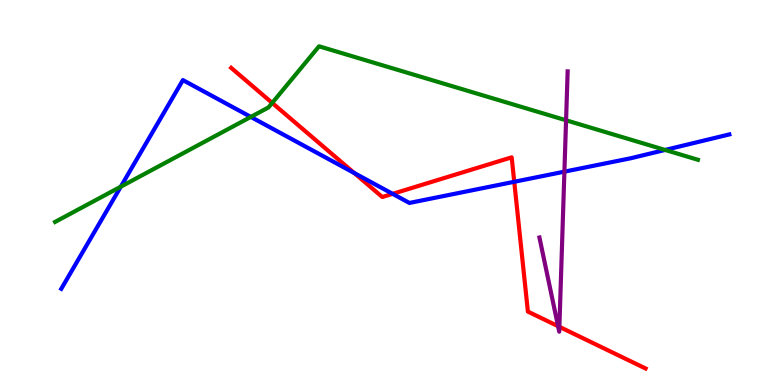[{'lines': ['blue', 'red'], 'intersections': [{'x': 4.57, 'y': 5.51}, {'x': 5.07, 'y': 4.97}, {'x': 6.64, 'y': 5.28}]}, {'lines': ['green', 'red'], 'intersections': [{'x': 3.51, 'y': 7.33}]}, {'lines': ['purple', 'red'], 'intersections': [{'x': 7.2, 'y': 1.53}, {'x': 7.22, 'y': 1.51}]}, {'lines': ['blue', 'green'], 'intersections': [{'x': 1.56, 'y': 5.15}, {'x': 3.24, 'y': 6.96}, {'x': 8.58, 'y': 6.11}]}, {'lines': ['blue', 'purple'], 'intersections': [{'x': 7.28, 'y': 5.54}]}, {'lines': ['green', 'purple'], 'intersections': [{'x': 7.3, 'y': 6.88}]}]